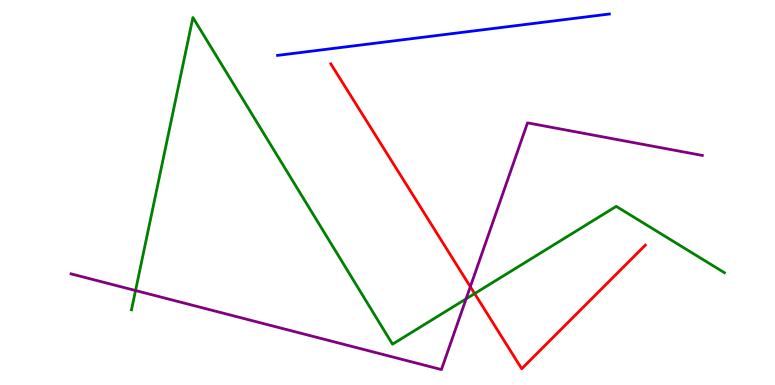[{'lines': ['blue', 'red'], 'intersections': []}, {'lines': ['green', 'red'], 'intersections': [{'x': 6.12, 'y': 2.37}]}, {'lines': ['purple', 'red'], 'intersections': [{'x': 6.07, 'y': 2.55}]}, {'lines': ['blue', 'green'], 'intersections': []}, {'lines': ['blue', 'purple'], 'intersections': []}, {'lines': ['green', 'purple'], 'intersections': [{'x': 1.75, 'y': 2.45}, {'x': 6.01, 'y': 2.24}]}]